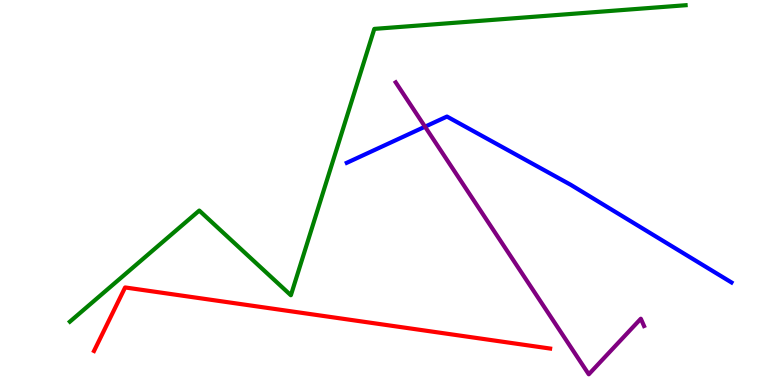[{'lines': ['blue', 'red'], 'intersections': []}, {'lines': ['green', 'red'], 'intersections': []}, {'lines': ['purple', 'red'], 'intersections': []}, {'lines': ['blue', 'green'], 'intersections': []}, {'lines': ['blue', 'purple'], 'intersections': [{'x': 5.48, 'y': 6.71}]}, {'lines': ['green', 'purple'], 'intersections': []}]